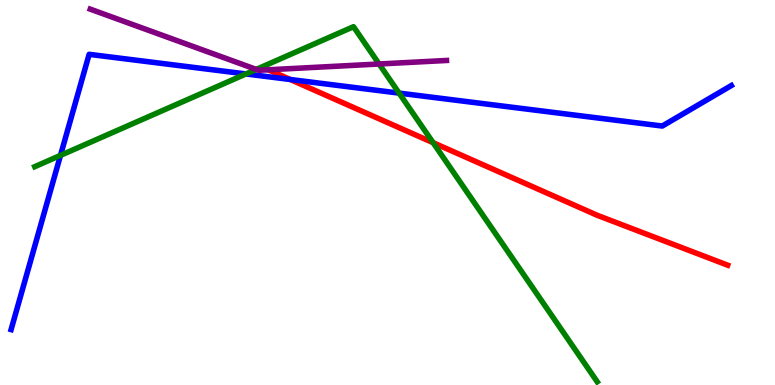[{'lines': ['blue', 'red'], 'intersections': [{'x': 3.75, 'y': 7.94}]}, {'lines': ['green', 'red'], 'intersections': [{'x': 5.59, 'y': 6.29}]}, {'lines': ['purple', 'red'], 'intersections': []}, {'lines': ['blue', 'green'], 'intersections': [{'x': 0.781, 'y': 5.96}, {'x': 3.17, 'y': 8.08}, {'x': 5.15, 'y': 7.58}]}, {'lines': ['blue', 'purple'], 'intersections': []}, {'lines': ['green', 'purple'], 'intersections': [{'x': 3.31, 'y': 8.2}, {'x': 4.89, 'y': 8.34}]}]